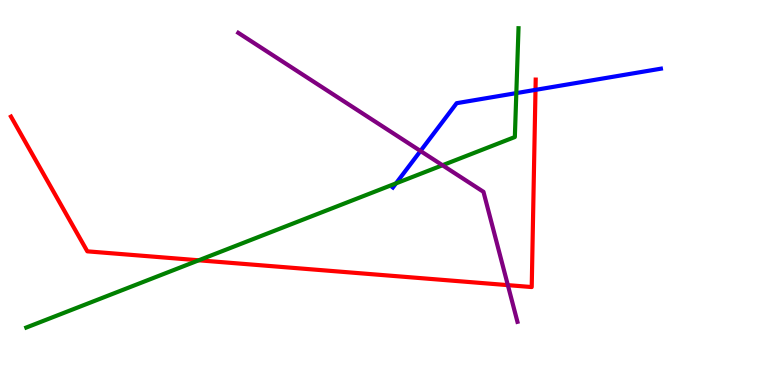[{'lines': ['blue', 'red'], 'intersections': [{'x': 6.91, 'y': 7.67}]}, {'lines': ['green', 'red'], 'intersections': [{'x': 2.56, 'y': 3.24}]}, {'lines': ['purple', 'red'], 'intersections': [{'x': 6.55, 'y': 2.59}]}, {'lines': ['blue', 'green'], 'intersections': [{'x': 5.11, 'y': 5.24}, {'x': 6.66, 'y': 7.58}]}, {'lines': ['blue', 'purple'], 'intersections': [{'x': 5.43, 'y': 6.08}]}, {'lines': ['green', 'purple'], 'intersections': [{'x': 5.71, 'y': 5.71}]}]